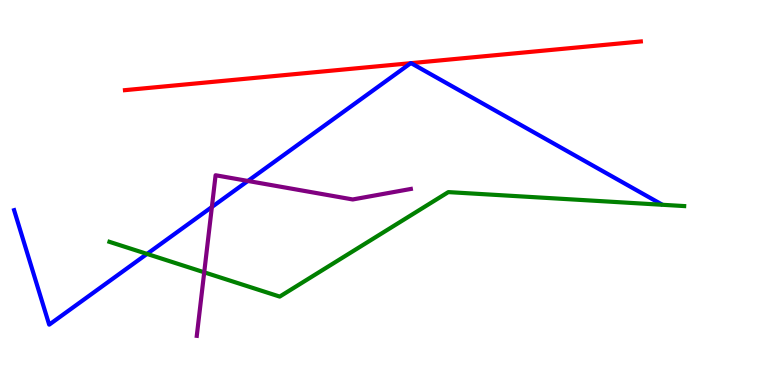[{'lines': ['blue', 'red'], 'intersections': [{'x': 5.3, 'y': 8.36}, {'x': 5.3, 'y': 8.36}]}, {'lines': ['green', 'red'], 'intersections': []}, {'lines': ['purple', 'red'], 'intersections': []}, {'lines': ['blue', 'green'], 'intersections': [{'x': 1.9, 'y': 3.4}]}, {'lines': ['blue', 'purple'], 'intersections': [{'x': 2.73, 'y': 4.62}, {'x': 3.2, 'y': 5.3}]}, {'lines': ['green', 'purple'], 'intersections': [{'x': 2.64, 'y': 2.93}]}]